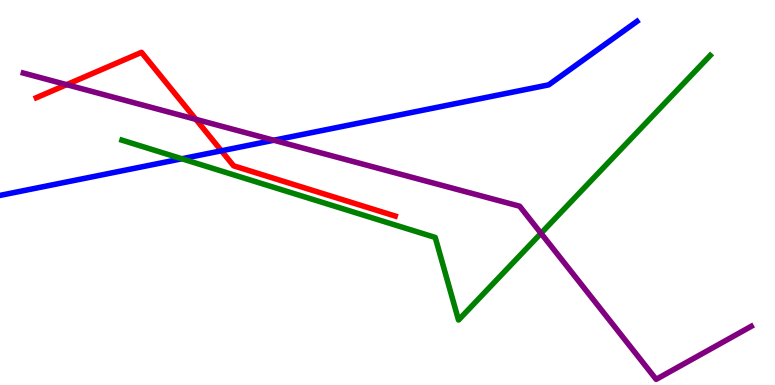[{'lines': ['blue', 'red'], 'intersections': [{'x': 2.86, 'y': 6.08}]}, {'lines': ['green', 'red'], 'intersections': []}, {'lines': ['purple', 'red'], 'intersections': [{'x': 0.86, 'y': 7.8}, {'x': 2.53, 'y': 6.9}]}, {'lines': ['blue', 'green'], 'intersections': [{'x': 2.35, 'y': 5.88}]}, {'lines': ['blue', 'purple'], 'intersections': [{'x': 3.53, 'y': 6.36}]}, {'lines': ['green', 'purple'], 'intersections': [{'x': 6.98, 'y': 3.94}]}]